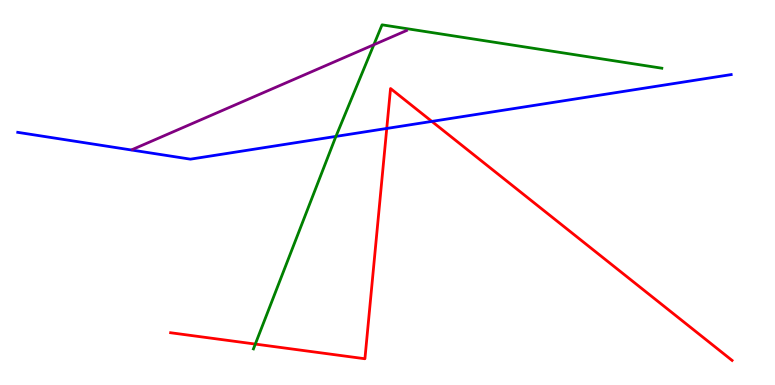[{'lines': ['blue', 'red'], 'intersections': [{'x': 4.99, 'y': 6.66}, {'x': 5.57, 'y': 6.85}]}, {'lines': ['green', 'red'], 'intersections': [{'x': 3.29, 'y': 1.06}]}, {'lines': ['purple', 'red'], 'intersections': []}, {'lines': ['blue', 'green'], 'intersections': [{'x': 4.33, 'y': 6.46}]}, {'lines': ['blue', 'purple'], 'intersections': []}, {'lines': ['green', 'purple'], 'intersections': [{'x': 4.82, 'y': 8.84}]}]